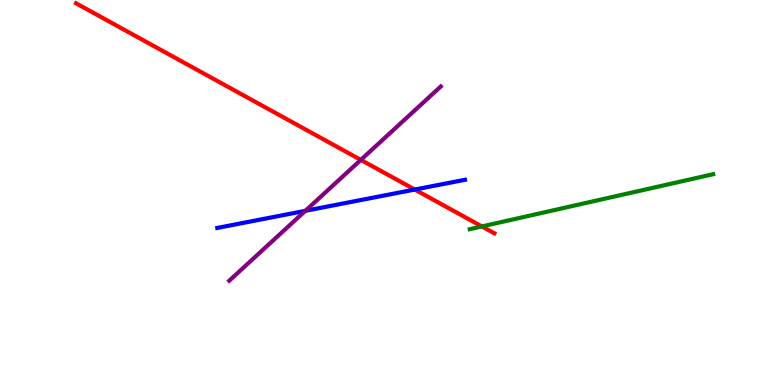[{'lines': ['blue', 'red'], 'intersections': [{'x': 5.35, 'y': 5.08}]}, {'lines': ['green', 'red'], 'intersections': [{'x': 6.22, 'y': 4.12}]}, {'lines': ['purple', 'red'], 'intersections': [{'x': 4.66, 'y': 5.85}]}, {'lines': ['blue', 'green'], 'intersections': []}, {'lines': ['blue', 'purple'], 'intersections': [{'x': 3.94, 'y': 4.52}]}, {'lines': ['green', 'purple'], 'intersections': []}]